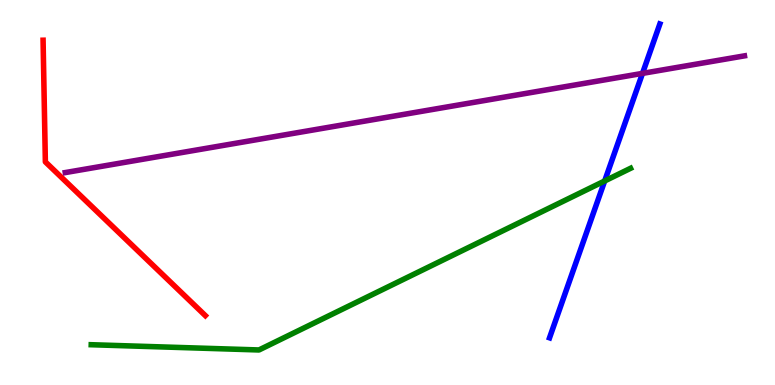[{'lines': ['blue', 'red'], 'intersections': []}, {'lines': ['green', 'red'], 'intersections': []}, {'lines': ['purple', 'red'], 'intersections': []}, {'lines': ['blue', 'green'], 'intersections': [{'x': 7.8, 'y': 5.3}]}, {'lines': ['blue', 'purple'], 'intersections': [{'x': 8.29, 'y': 8.09}]}, {'lines': ['green', 'purple'], 'intersections': []}]